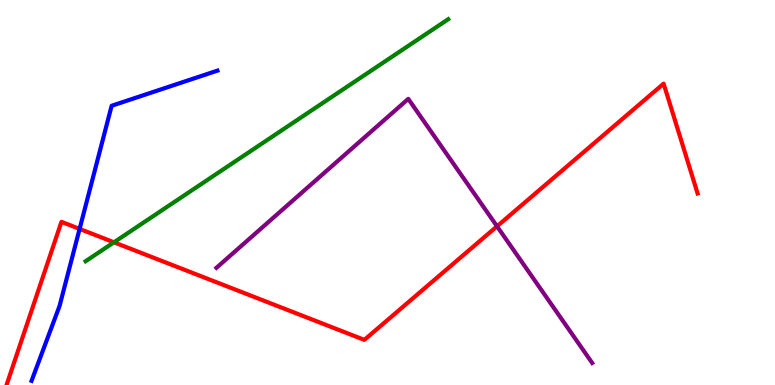[{'lines': ['blue', 'red'], 'intersections': [{'x': 1.03, 'y': 4.05}]}, {'lines': ['green', 'red'], 'intersections': [{'x': 1.47, 'y': 3.71}]}, {'lines': ['purple', 'red'], 'intersections': [{'x': 6.41, 'y': 4.12}]}, {'lines': ['blue', 'green'], 'intersections': []}, {'lines': ['blue', 'purple'], 'intersections': []}, {'lines': ['green', 'purple'], 'intersections': []}]